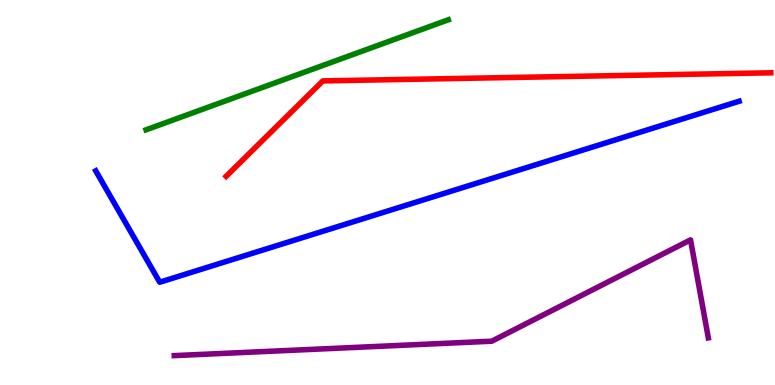[{'lines': ['blue', 'red'], 'intersections': []}, {'lines': ['green', 'red'], 'intersections': []}, {'lines': ['purple', 'red'], 'intersections': []}, {'lines': ['blue', 'green'], 'intersections': []}, {'lines': ['blue', 'purple'], 'intersections': []}, {'lines': ['green', 'purple'], 'intersections': []}]